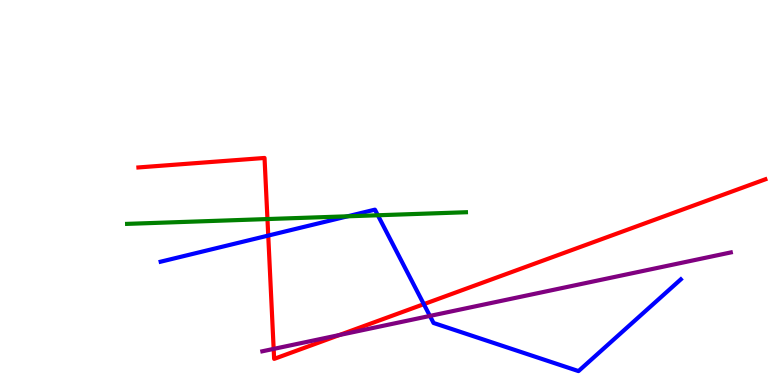[{'lines': ['blue', 'red'], 'intersections': [{'x': 3.46, 'y': 3.88}, {'x': 5.47, 'y': 2.1}]}, {'lines': ['green', 'red'], 'intersections': [{'x': 3.45, 'y': 4.31}]}, {'lines': ['purple', 'red'], 'intersections': [{'x': 3.53, 'y': 0.938}, {'x': 4.38, 'y': 1.3}]}, {'lines': ['blue', 'green'], 'intersections': [{'x': 4.48, 'y': 4.38}, {'x': 4.88, 'y': 4.41}]}, {'lines': ['blue', 'purple'], 'intersections': [{'x': 5.55, 'y': 1.79}]}, {'lines': ['green', 'purple'], 'intersections': []}]